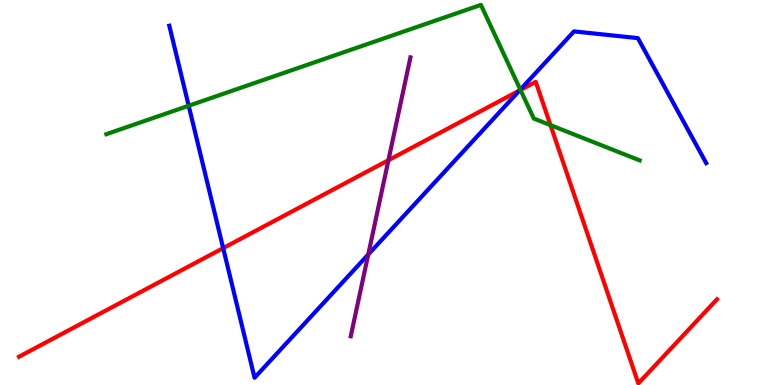[{'lines': ['blue', 'red'], 'intersections': [{'x': 2.88, 'y': 3.56}, {'x': 6.7, 'y': 7.65}]}, {'lines': ['green', 'red'], 'intersections': [{'x': 6.72, 'y': 7.66}, {'x': 7.1, 'y': 6.75}]}, {'lines': ['purple', 'red'], 'intersections': [{'x': 5.01, 'y': 5.84}]}, {'lines': ['blue', 'green'], 'intersections': [{'x': 2.43, 'y': 7.25}, {'x': 6.71, 'y': 7.67}]}, {'lines': ['blue', 'purple'], 'intersections': [{'x': 4.75, 'y': 3.39}]}, {'lines': ['green', 'purple'], 'intersections': []}]